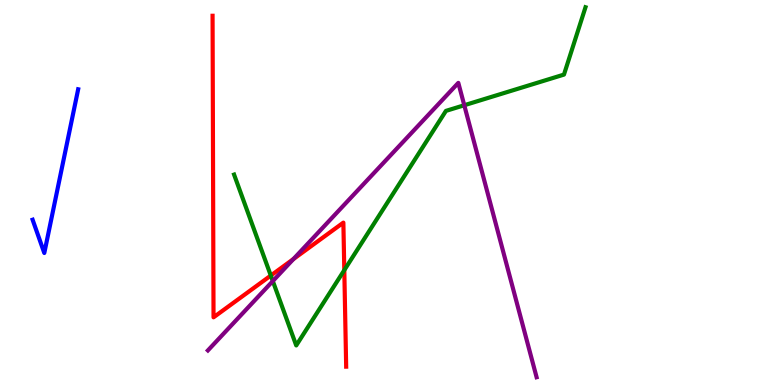[{'lines': ['blue', 'red'], 'intersections': []}, {'lines': ['green', 'red'], 'intersections': [{'x': 3.49, 'y': 2.84}, {'x': 4.44, 'y': 2.98}]}, {'lines': ['purple', 'red'], 'intersections': [{'x': 3.79, 'y': 3.27}]}, {'lines': ['blue', 'green'], 'intersections': []}, {'lines': ['blue', 'purple'], 'intersections': []}, {'lines': ['green', 'purple'], 'intersections': [{'x': 3.52, 'y': 2.7}, {'x': 5.99, 'y': 7.27}]}]